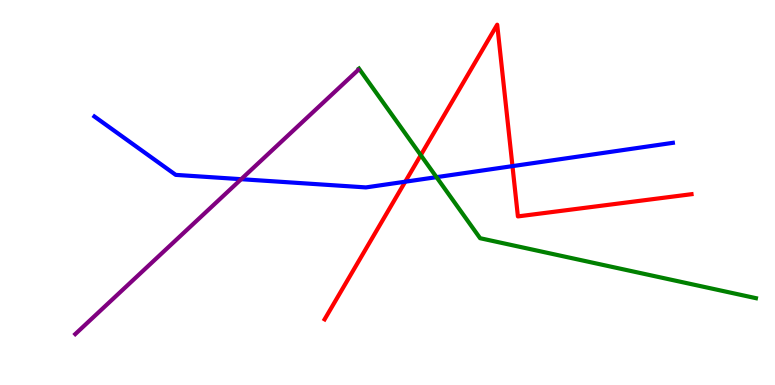[{'lines': ['blue', 'red'], 'intersections': [{'x': 5.23, 'y': 5.28}, {'x': 6.61, 'y': 5.69}]}, {'lines': ['green', 'red'], 'intersections': [{'x': 5.43, 'y': 5.97}]}, {'lines': ['purple', 'red'], 'intersections': []}, {'lines': ['blue', 'green'], 'intersections': [{'x': 5.63, 'y': 5.4}]}, {'lines': ['blue', 'purple'], 'intersections': [{'x': 3.11, 'y': 5.35}]}, {'lines': ['green', 'purple'], 'intersections': []}]